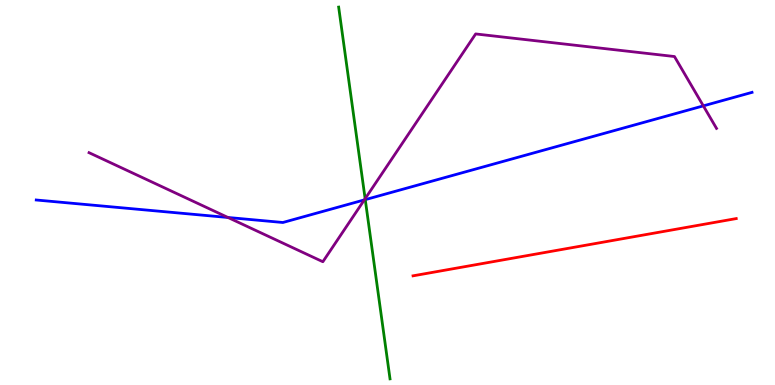[{'lines': ['blue', 'red'], 'intersections': []}, {'lines': ['green', 'red'], 'intersections': []}, {'lines': ['purple', 'red'], 'intersections': []}, {'lines': ['blue', 'green'], 'intersections': [{'x': 4.71, 'y': 4.81}]}, {'lines': ['blue', 'purple'], 'intersections': [{'x': 2.94, 'y': 4.35}, {'x': 4.7, 'y': 4.81}, {'x': 9.08, 'y': 7.25}]}, {'lines': ['green', 'purple'], 'intersections': [{'x': 4.71, 'y': 4.84}]}]